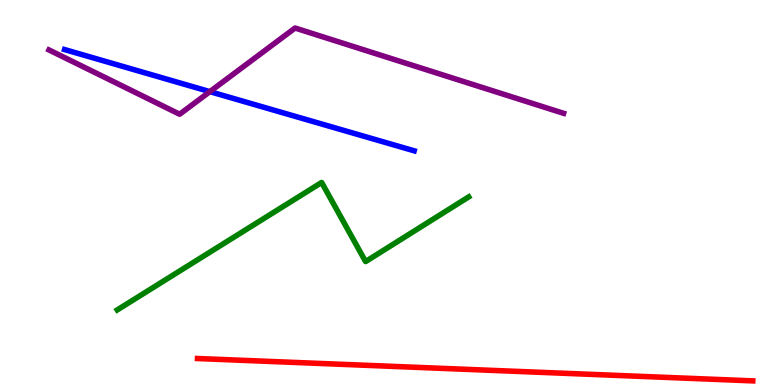[{'lines': ['blue', 'red'], 'intersections': []}, {'lines': ['green', 'red'], 'intersections': []}, {'lines': ['purple', 'red'], 'intersections': []}, {'lines': ['blue', 'green'], 'intersections': []}, {'lines': ['blue', 'purple'], 'intersections': [{'x': 2.71, 'y': 7.62}]}, {'lines': ['green', 'purple'], 'intersections': []}]